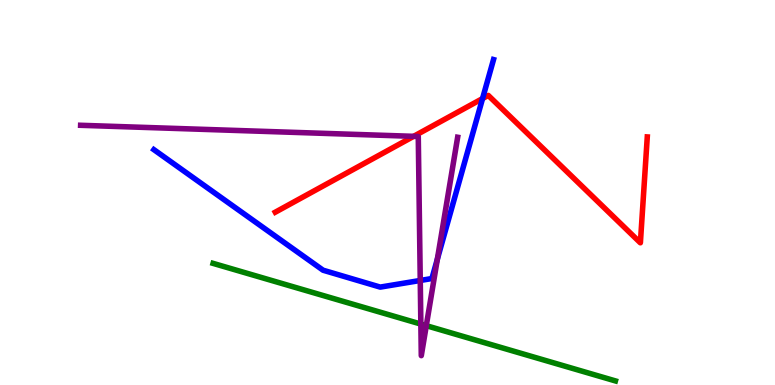[{'lines': ['blue', 'red'], 'intersections': [{'x': 6.23, 'y': 7.44}]}, {'lines': ['green', 'red'], 'intersections': []}, {'lines': ['purple', 'red'], 'intersections': [{'x': 5.34, 'y': 6.46}]}, {'lines': ['blue', 'green'], 'intersections': []}, {'lines': ['blue', 'purple'], 'intersections': [{'x': 5.42, 'y': 2.72}, {'x': 5.64, 'y': 3.27}]}, {'lines': ['green', 'purple'], 'intersections': [{'x': 5.43, 'y': 1.58}, {'x': 5.5, 'y': 1.54}]}]